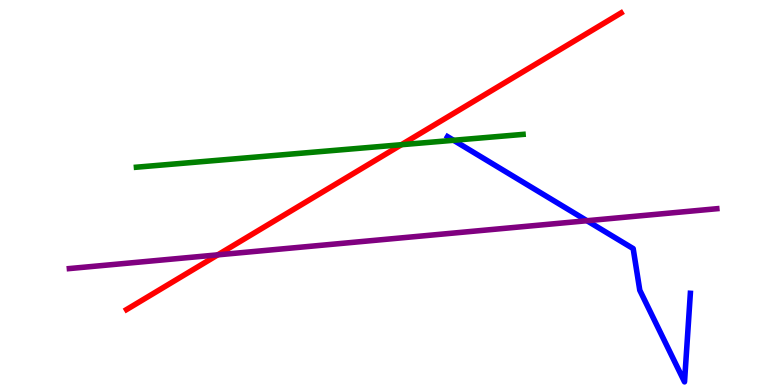[{'lines': ['blue', 'red'], 'intersections': []}, {'lines': ['green', 'red'], 'intersections': [{'x': 5.18, 'y': 6.24}]}, {'lines': ['purple', 'red'], 'intersections': [{'x': 2.81, 'y': 3.38}]}, {'lines': ['blue', 'green'], 'intersections': [{'x': 5.85, 'y': 6.36}]}, {'lines': ['blue', 'purple'], 'intersections': [{'x': 7.57, 'y': 4.27}]}, {'lines': ['green', 'purple'], 'intersections': []}]